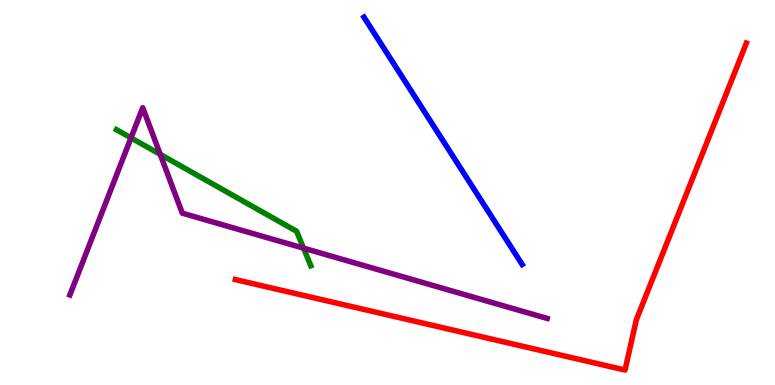[{'lines': ['blue', 'red'], 'intersections': []}, {'lines': ['green', 'red'], 'intersections': []}, {'lines': ['purple', 'red'], 'intersections': []}, {'lines': ['blue', 'green'], 'intersections': []}, {'lines': ['blue', 'purple'], 'intersections': []}, {'lines': ['green', 'purple'], 'intersections': [{'x': 1.69, 'y': 6.42}, {'x': 2.07, 'y': 5.99}, {'x': 3.92, 'y': 3.55}]}]